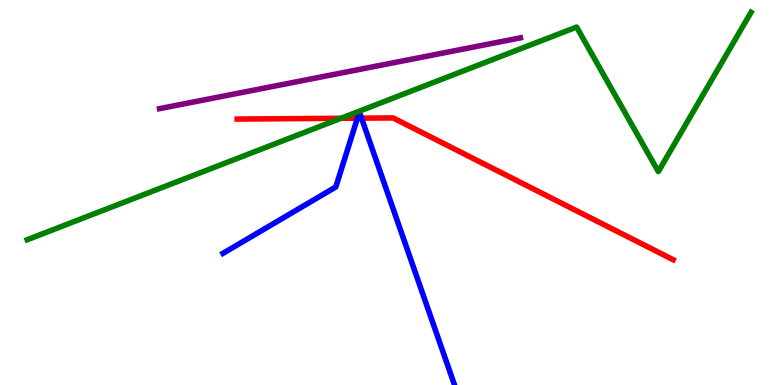[{'lines': ['blue', 'red'], 'intersections': [{'x': 4.61, 'y': 6.93}, {'x': 4.66, 'y': 6.93}]}, {'lines': ['green', 'red'], 'intersections': [{'x': 4.4, 'y': 6.93}]}, {'lines': ['purple', 'red'], 'intersections': []}, {'lines': ['blue', 'green'], 'intersections': []}, {'lines': ['blue', 'purple'], 'intersections': []}, {'lines': ['green', 'purple'], 'intersections': []}]